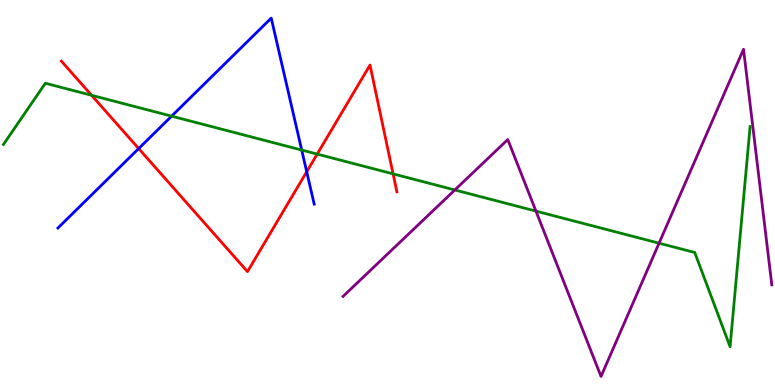[{'lines': ['blue', 'red'], 'intersections': [{'x': 1.79, 'y': 6.14}, {'x': 3.96, 'y': 5.54}]}, {'lines': ['green', 'red'], 'intersections': [{'x': 1.18, 'y': 7.52}, {'x': 4.09, 'y': 6.0}, {'x': 5.07, 'y': 5.48}]}, {'lines': ['purple', 'red'], 'intersections': []}, {'lines': ['blue', 'green'], 'intersections': [{'x': 2.21, 'y': 6.98}, {'x': 3.89, 'y': 6.1}]}, {'lines': ['blue', 'purple'], 'intersections': []}, {'lines': ['green', 'purple'], 'intersections': [{'x': 5.87, 'y': 5.07}, {'x': 6.92, 'y': 4.52}, {'x': 8.5, 'y': 3.68}]}]